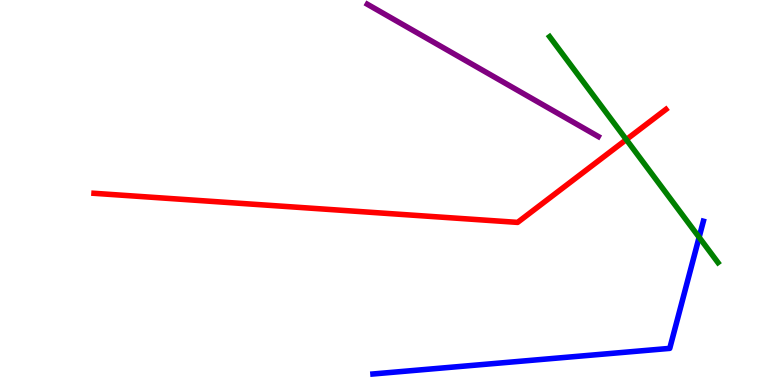[{'lines': ['blue', 'red'], 'intersections': []}, {'lines': ['green', 'red'], 'intersections': [{'x': 8.08, 'y': 6.37}]}, {'lines': ['purple', 'red'], 'intersections': []}, {'lines': ['blue', 'green'], 'intersections': [{'x': 9.02, 'y': 3.84}]}, {'lines': ['blue', 'purple'], 'intersections': []}, {'lines': ['green', 'purple'], 'intersections': []}]